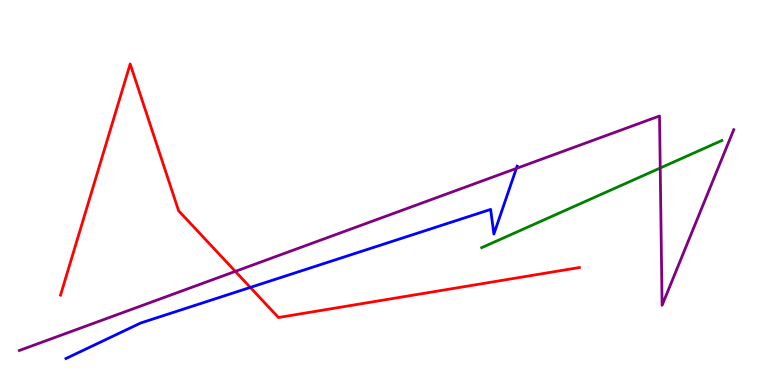[{'lines': ['blue', 'red'], 'intersections': [{'x': 3.23, 'y': 2.53}]}, {'lines': ['green', 'red'], 'intersections': []}, {'lines': ['purple', 'red'], 'intersections': [{'x': 3.04, 'y': 2.95}]}, {'lines': ['blue', 'green'], 'intersections': []}, {'lines': ['blue', 'purple'], 'intersections': [{'x': 6.66, 'y': 5.62}]}, {'lines': ['green', 'purple'], 'intersections': [{'x': 8.52, 'y': 5.64}]}]